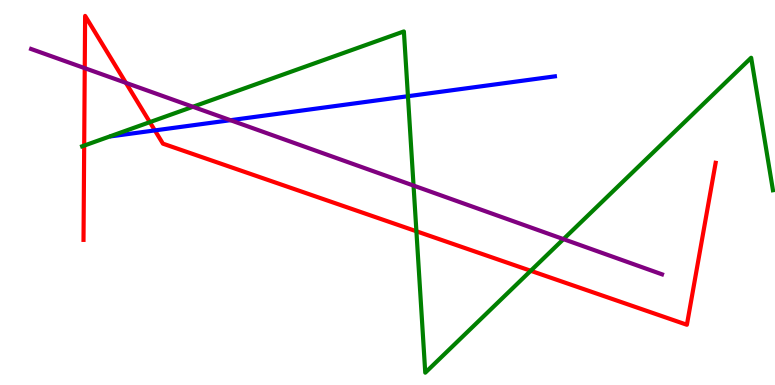[{'lines': ['blue', 'red'], 'intersections': [{'x': 2.0, 'y': 6.61}]}, {'lines': ['green', 'red'], 'intersections': [{'x': 1.09, 'y': 6.22}, {'x': 1.93, 'y': 6.83}, {'x': 5.37, 'y': 3.99}, {'x': 6.85, 'y': 2.97}]}, {'lines': ['purple', 'red'], 'intersections': [{'x': 1.09, 'y': 8.23}, {'x': 1.62, 'y': 7.85}]}, {'lines': ['blue', 'green'], 'intersections': [{'x': 5.26, 'y': 7.5}]}, {'lines': ['blue', 'purple'], 'intersections': [{'x': 2.97, 'y': 6.88}]}, {'lines': ['green', 'purple'], 'intersections': [{'x': 2.49, 'y': 7.23}, {'x': 5.34, 'y': 5.18}, {'x': 7.27, 'y': 3.79}]}]